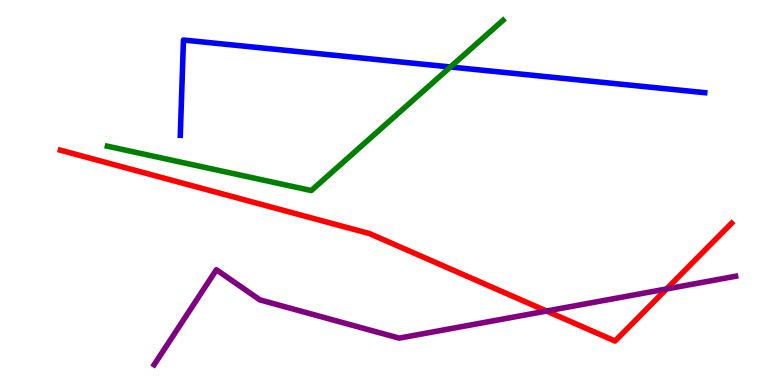[{'lines': ['blue', 'red'], 'intersections': []}, {'lines': ['green', 'red'], 'intersections': []}, {'lines': ['purple', 'red'], 'intersections': [{'x': 7.05, 'y': 1.92}, {'x': 8.6, 'y': 2.49}]}, {'lines': ['blue', 'green'], 'intersections': [{'x': 5.81, 'y': 8.26}]}, {'lines': ['blue', 'purple'], 'intersections': []}, {'lines': ['green', 'purple'], 'intersections': []}]